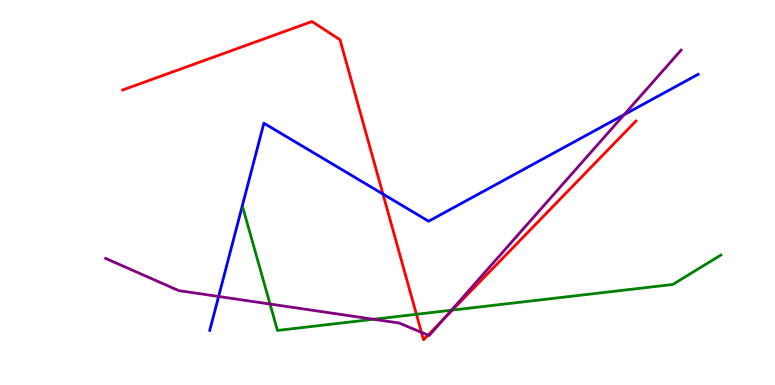[{'lines': ['blue', 'red'], 'intersections': [{'x': 4.94, 'y': 4.96}]}, {'lines': ['green', 'red'], 'intersections': [{'x': 5.37, 'y': 1.84}, {'x': 5.84, 'y': 1.95}]}, {'lines': ['purple', 'red'], 'intersections': [{'x': 5.44, 'y': 1.37}, {'x': 5.52, 'y': 1.3}, {'x': 5.73, 'y': 1.71}]}, {'lines': ['blue', 'green'], 'intersections': []}, {'lines': ['blue', 'purple'], 'intersections': [{'x': 2.82, 'y': 2.3}, {'x': 8.05, 'y': 7.02}]}, {'lines': ['green', 'purple'], 'intersections': [{'x': 3.48, 'y': 2.1}, {'x': 4.82, 'y': 1.71}, {'x': 5.83, 'y': 1.94}]}]